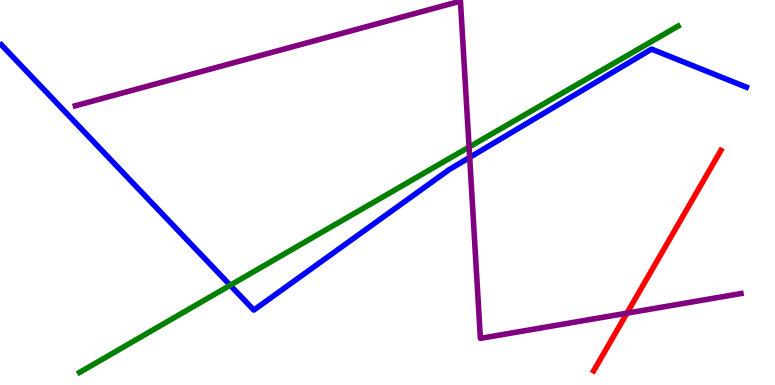[{'lines': ['blue', 'red'], 'intersections': []}, {'lines': ['green', 'red'], 'intersections': []}, {'lines': ['purple', 'red'], 'intersections': [{'x': 8.09, 'y': 1.87}]}, {'lines': ['blue', 'green'], 'intersections': [{'x': 2.97, 'y': 2.59}]}, {'lines': ['blue', 'purple'], 'intersections': [{'x': 6.06, 'y': 5.91}]}, {'lines': ['green', 'purple'], 'intersections': [{'x': 6.05, 'y': 6.18}]}]